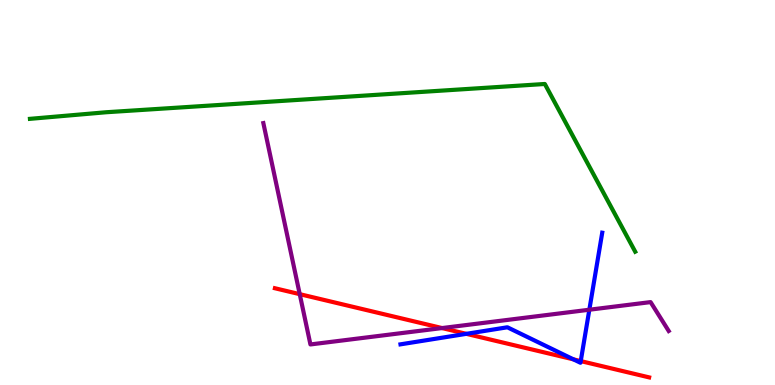[{'lines': ['blue', 'red'], 'intersections': [{'x': 6.02, 'y': 1.33}, {'x': 7.4, 'y': 0.666}, {'x': 7.49, 'y': 0.621}]}, {'lines': ['green', 'red'], 'intersections': []}, {'lines': ['purple', 'red'], 'intersections': [{'x': 3.87, 'y': 2.36}, {'x': 5.7, 'y': 1.48}]}, {'lines': ['blue', 'green'], 'intersections': []}, {'lines': ['blue', 'purple'], 'intersections': [{'x': 7.6, 'y': 1.96}]}, {'lines': ['green', 'purple'], 'intersections': []}]